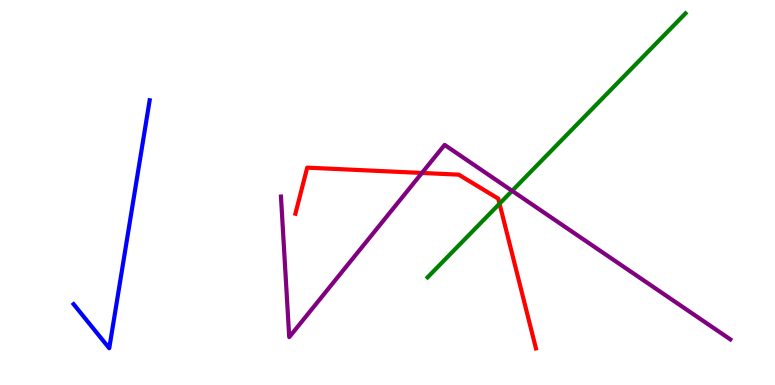[{'lines': ['blue', 'red'], 'intersections': []}, {'lines': ['green', 'red'], 'intersections': [{'x': 6.45, 'y': 4.71}]}, {'lines': ['purple', 'red'], 'intersections': [{'x': 5.44, 'y': 5.51}]}, {'lines': ['blue', 'green'], 'intersections': []}, {'lines': ['blue', 'purple'], 'intersections': []}, {'lines': ['green', 'purple'], 'intersections': [{'x': 6.61, 'y': 5.04}]}]